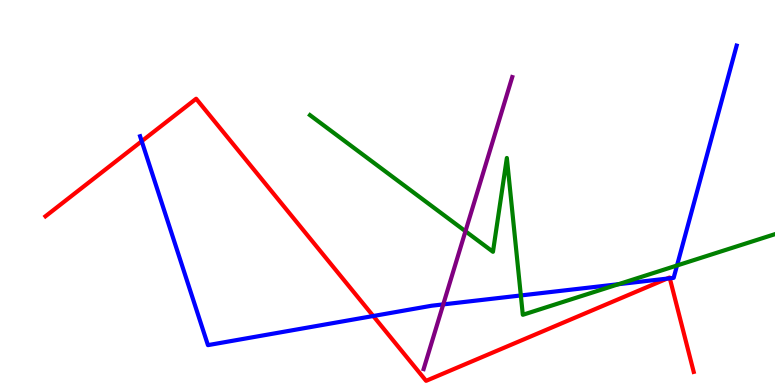[{'lines': ['blue', 'red'], 'intersections': [{'x': 1.83, 'y': 6.33}, {'x': 4.82, 'y': 1.79}, {'x': 8.61, 'y': 2.76}, {'x': 8.64, 'y': 2.77}]}, {'lines': ['green', 'red'], 'intersections': []}, {'lines': ['purple', 'red'], 'intersections': []}, {'lines': ['blue', 'green'], 'intersections': [{'x': 6.72, 'y': 2.33}, {'x': 7.98, 'y': 2.62}, {'x': 8.74, 'y': 3.1}]}, {'lines': ['blue', 'purple'], 'intersections': [{'x': 5.72, 'y': 2.09}]}, {'lines': ['green', 'purple'], 'intersections': [{'x': 6.01, 'y': 3.99}]}]